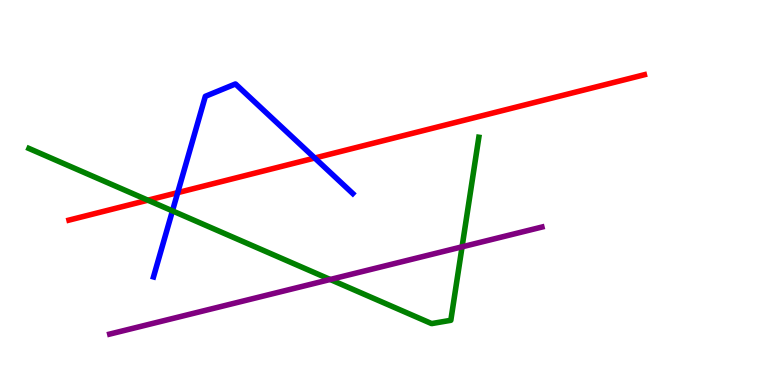[{'lines': ['blue', 'red'], 'intersections': [{'x': 2.29, 'y': 5.0}, {'x': 4.06, 'y': 5.9}]}, {'lines': ['green', 'red'], 'intersections': [{'x': 1.91, 'y': 4.8}]}, {'lines': ['purple', 'red'], 'intersections': []}, {'lines': ['blue', 'green'], 'intersections': [{'x': 2.23, 'y': 4.52}]}, {'lines': ['blue', 'purple'], 'intersections': []}, {'lines': ['green', 'purple'], 'intersections': [{'x': 4.26, 'y': 2.74}, {'x': 5.96, 'y': 3.59}]}]